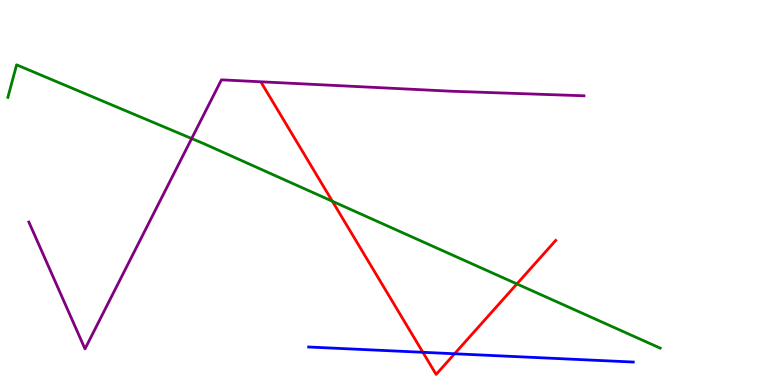[{'lines': ['blue', 'red'], 'intersections': [{'x': 5.46, 'y': 0.849}, {'x': 5.87, 'y': 0.811}]}, {'lines': ['green', 'red'], 'intersections': [{'x': 4.29, 'y': 4.77}, {'x': 6.67, 'y': 2.63}]}, {'lines': ['purple', 'red'], 'intersections': []}, {'lines': ['blue', 'green'], 'intersections': []}, {'lines': ['blue', 'purple'], 'intersections': []}, {'lines': ['green', 'purple'], 'intersections': [{'x': 2.47, 'y': 6.4}]}]